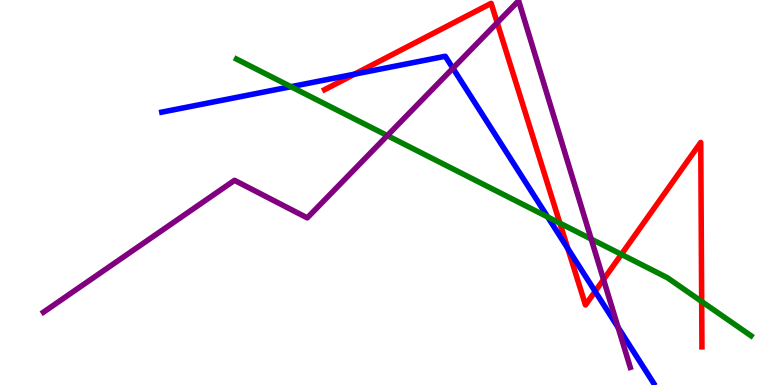[{'lines': ['blue', 'red'], 'intersections': [{'x': 4.57, 'y': 8.07}, {'x': 7.33, 'y': 3.54}, {'x': 7.68, 'y': 2.43}]}, {'lines': ['green', 'red'], 'intersections': [{'x': 7.22, 'y': 4.2}, {'x': 8.02, 'y': 3.39}, {'x': 9.05, 'y': 2.17}]}, {'lines': ['purple', 'red'], 'intersections': [{'x': 6.42, 'y': 9.41}, {'x': 7.79, 'y': 2.74}]}, {'lines': ['blue', 'green'], 'intersections': [{'x': 3.75, 'y': 7.75}, {'x': 7.07, 'y': 4.36}]}, {'lines': ['blue', 'purple'], 'intersections': [{'x': 5.84, 'y': 8.23}, {'x': 7.98, 'y': 1.5}]}, {'lines': ['green', 'purple'], 'intersections': [{'x': 5.0, 'y': 6.48}, {'x': 7.63, 'y': 3.79}]}]